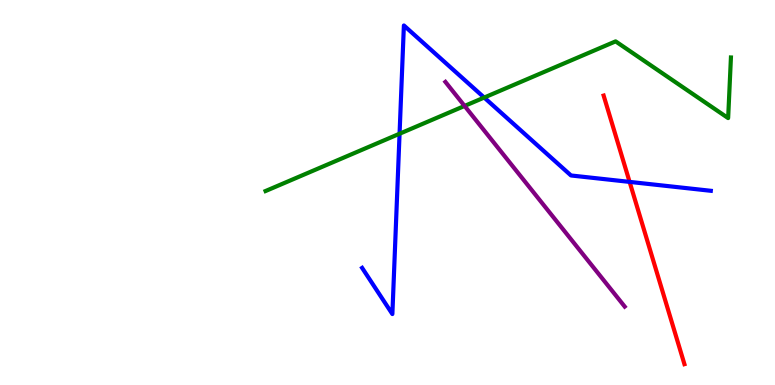[{'lines': ['blue', 'red'], 'intersections': [{'x': 8.12, 'y': 5.28}]}, {'lines': ['green', 'red'], 'intersections': []}, {'lines': ['purple', 'red'], 'intersections': []}, {'lines': ['blue', 'green'], 'intersections': [{'x': 5.16, 'y': 6.53}, {'x': 6.25, 'y': 7.47}]}, {'lines': ['blue', 'purple'], 'intersections': []}, {'lines': ['green', 'purple'], 'intersections': [{'x': 5.99, 'y': 7.25}]}]